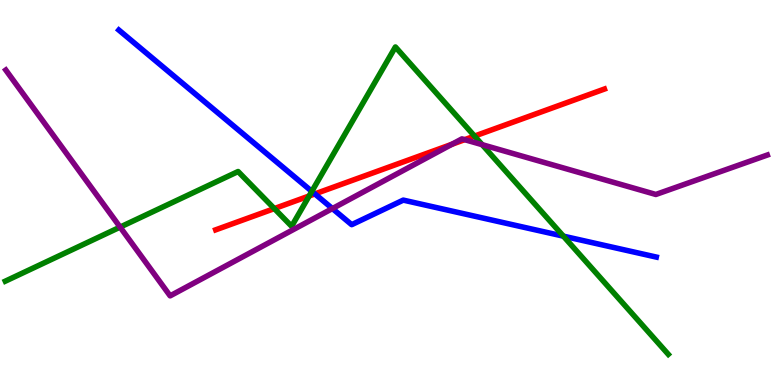[{'lines': ['blue', 'red'], 'intersections': [{'x': 4.06, 'y': 4.96}]}, {'lines': ['green', 'red'], 'intersections': [{'x': 3.54, 'y': 4.58}, {'x': 3.99, 'y': 4.91}, {'x': 6.12, 'y': 6.47}]}, {'lines': ['purple', 'red'], 'intersections': [{'x': 5.83, 'y': 6.25}, {'x': 6.0, 'y': 6.37}]}, {'lines': ['blue', 'green'], 'intersections': [{'x': 4.02, 'y': 5.03}, {'x': 7.27, 'y': 3.87}]}, {'lines': ['blue', 'purple'], 'intersections': [{'x': 4.29, 'y': 4.58}]}, {'lines': ['green', 'purple'], 'intersections': [{'x': 1.55, 'y': 4.1}, {'x': 6.22, 'y': 6.24}]}]